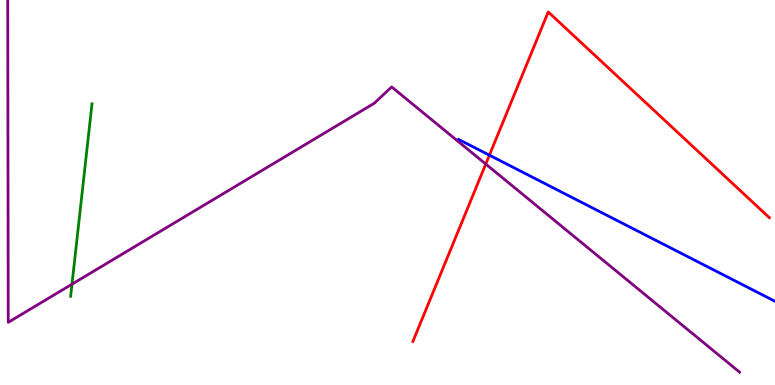[{'lines': ['blue', 'red'], 'intersections': [{'x': 6.31, 'y': 5.97}]}, {'lines': ['green', 'red'], 'intersections': []}, {'lines': ['purple', 'red'], 'intersections': [{'x': 6.27, 'y': 5.74}]}, {'lines': ['blue', 'green'], 'intersections': []}, {'lines': ['blue', 'purple'], 'intersections': []}, {'lines': ['green', 'purple'], 'intersections': [{'x': 0.929, 'y': 2.62}]}]